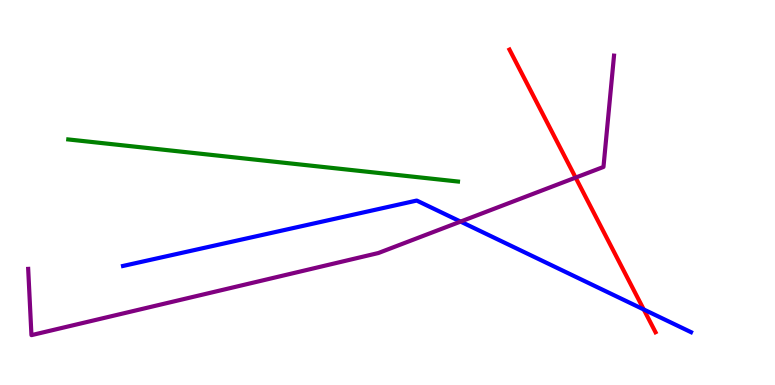[{'lines': ['blue', 'red'], 'intersections': [{'x': 8.31, 'y': 1.96}]}, {'lines': ['green', 'red'], 'intersections': []}, {'lines': ['purple', 'red'], 'intersections': [{'x': 7.43, 'y': 5.39}]}, {'lines': ['blue', 'green'], 'intersections': []}, {'lines': ['blue', 'purple'], 'intersections': [{'x': 5.94, 'y': 4.24}]}, {'lines': ['green', 'purple'], 'intersections': []}]